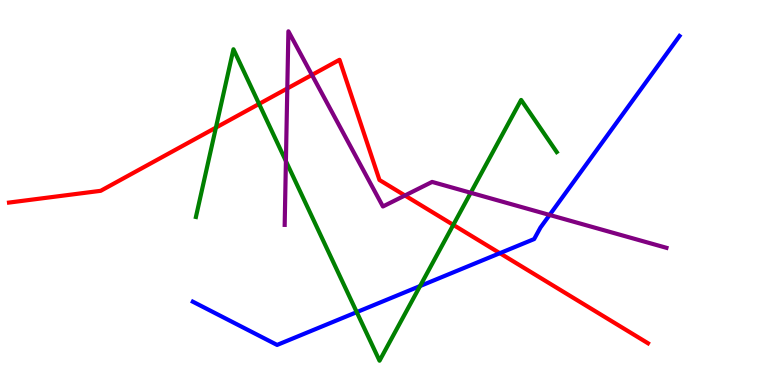[{'lines': ['blue', 'red'], 'intersections': [{'x': 6.45, 'y': 3.42}]}, {'lines': ['green', 'red'], 'intersections': [{'x': 2.79, 'y': 6.69}, {'x': 3.34, 'y': 7.3}, {'x': 5.85, 'y': 4.16}]}, {'lines': ['purple', 'red'], 'intersections': [{'x': 3.71, 'y': 7.7}, {'x': 4.03, 'y': 8.05}, {'x': 5.23, 'y': 4.92}]}, {'lines': ['blue', 'green'], 'intersections': [{'x': 4.6, 'y': 1.89}, {'x': 5.42, 'y': 2.57}]}, {'lines': ['blue', 'purple'], 'intersections': [{'x': 7.09, 'y': 4.42}]}, {'lines': ['green', 'purple'], 'intersections': [{'x': 3.69, 'y': 5.82}, {'x': 6.07, 'y': 4.99}]}]